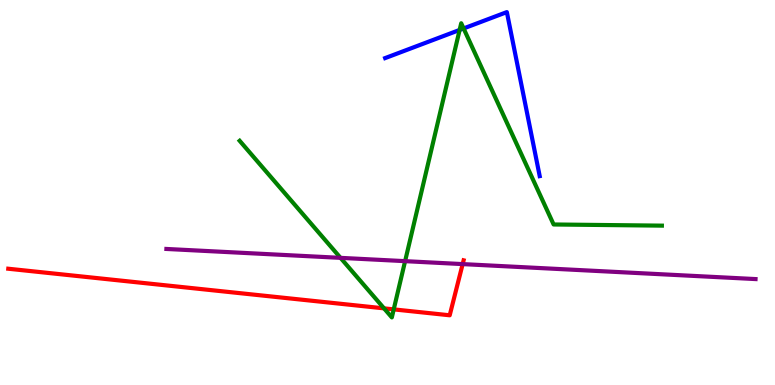[{'lines': ['blue', 'red'], 'intersections': []}, {'lines': ['green', 'red'], 'intersections': [{'x': 4.96, 'y': 1.99}, {'x': 5.08, 'y': 1.96}]}, {'lines': ['purple', 'red'], 'intersections': [{'x': 5.97, 'y': 3.14}]}, {'lines': ['blue', 'green'], 'intersections': [{'x': 5.93, 'y': 9.22}, {'x': 5.98, 'y': 9.26}]}, {'lines': ['blue', 'purple'], 'intersections': []}, {'lines': ['green', 'purple'], 'intersections': [{'x': 4.39, 'y': 3.3}, {'x': 5.23, 'y': 3.22}]}]